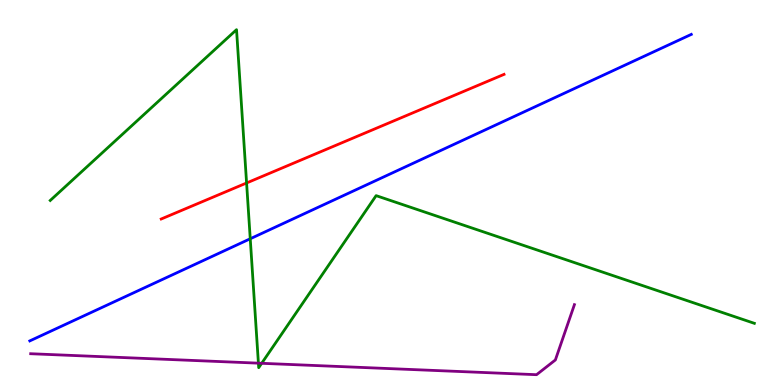[{'lines': ['blue', 'red'], 'intersections': []}, {'lines': ['green', 'red'], 'intersections': [{'x': 3.18, 'y': 5.25}]}, {'lines': ['purple', 'red'], 'intersections': []}, {'lines': ['blue', 'green'], 'intersections': [{'x': 3.23, 'y': 3.8}]}, {'lines': ['blue', 'purple'], 'intersections': []}, {'lines': ['green', 'purple'], 'intersections': [{'x': 3.33, 'y': 0.567}, {'x': 3.38, 'y': 0.564}]}]